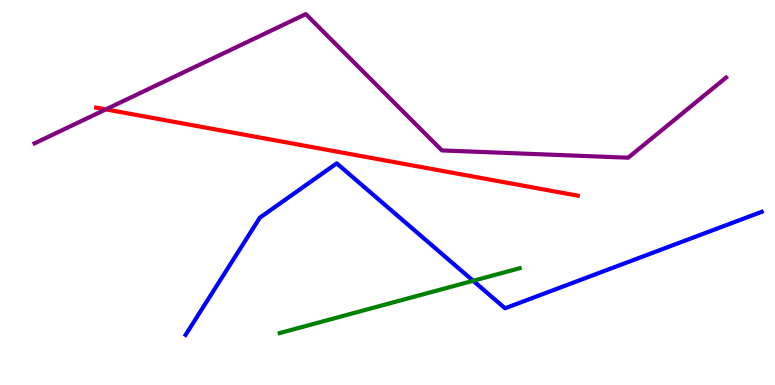[{'lines': ['blue', 'red'], 'intersections': []}, {'lines': ['green', 'red'], 'intersections': []}, {'lines': ['purple', 'red'], 'intersections': [{'x': 1.37, 'y': 7.16}]}, {'lines': ['blue', 'green'], 'intersections': [{'x': 6.11, 'y': 2.71}]}, {'lines': ['blue', 'purple'], 'intersections': []}, {'lines': ['green', 'purple'], 'intersections': []}]